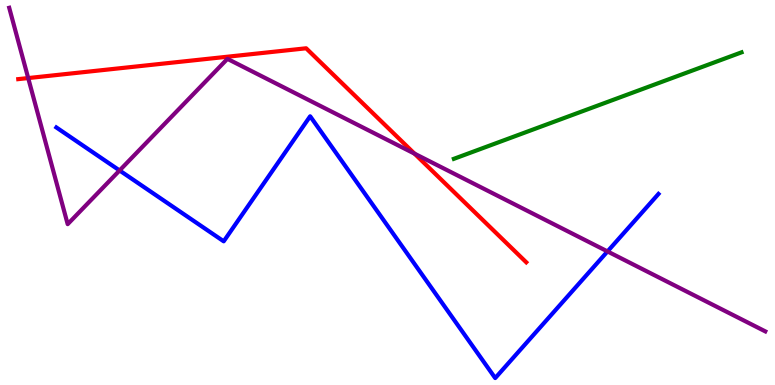[{'lines': ['blue', 'red'], 'intersections': []}, {'lines': ['green', 'red'], 'intersections': []}, {'lines': ['purple', 'red'], 'intersections': [{'x': 0.364, 'y': 7.97}, {'x': 5.35, 'y': 6.01}]}, {'lines': ['blue', 'green'], 'intersections': []}, {'lines': ['blue', 'purple'], 'intersections': [{'x': 1.54, 'y': 5.57}, {'x': 7.84, 'y': 3.47}]}, {'lines': ['green', 'purple'], 'intersections': []}]